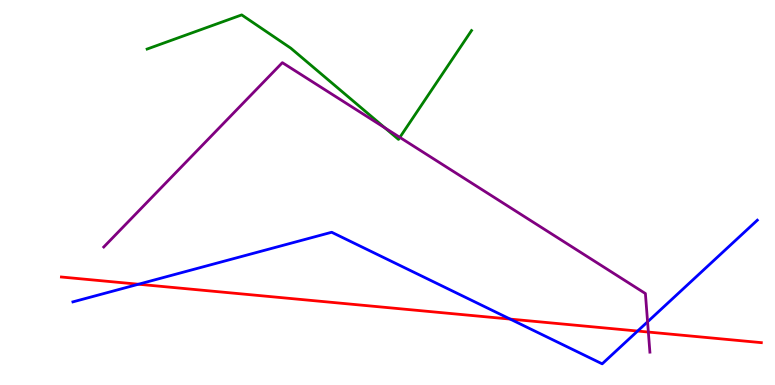[{'lines': ['blue', 'red'], 'intersections': [{'x': 1.79, 'y': 2.62}, {'x': 6.58, 'y': 1.71}, {'x': 8.23, 'y': 1.4}]}, {'lines': ['green', 'red'], 'intersections': []}, {'lines': ['purple', 'red'], 'intersections': [{'x': 8.37, 'y': 1.38}]}, {'lines': ['blue', 'green'], 'intersections': []}, {'lines': ['blue', 'purple'], 'intersections': [{'x': 8.36, 'y': 1.64}]}, {'lines': ['green', 'purple'], 'intersections': [{'x': 4.97, 'y': 6.68}, {'x': 5.16, 'y': 6.43}]}]